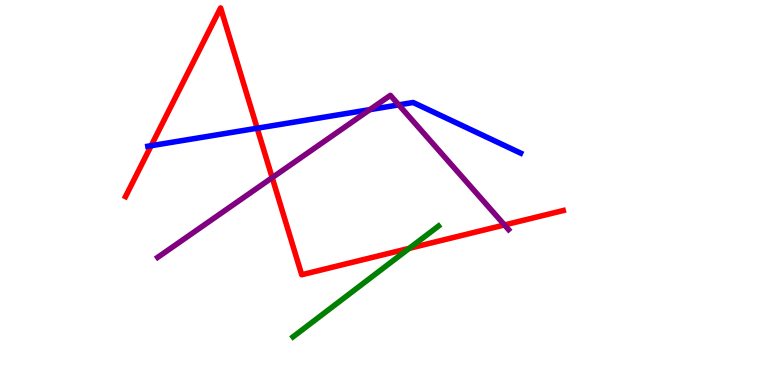[{'lines': ['blue', 'red'], 'intersections': [{'x': 1.95, 'y': 6.22}, {'x': 3.32, 'y': 6.67}]}, {'lines': ['green', 'red'], 'intersections': [{'x': 5.28, 'y': 3.55}]}, {'lines': ['purple', 'red'], 'intersections': [{'x': 3.51, 'y': 5.39}, {'x': 6.51, 'y': 4.16}]}, {'lines': ['blue', 'green'], 'intersections': []}, {'lines': ['blue', 'purple'], 'intersections': [{'x': 4.77, 'y': 7.15}, {'x': 5.14, 'y': 7.28}]}, {'lines': ['green', 'purple'], 'intersections': []}]